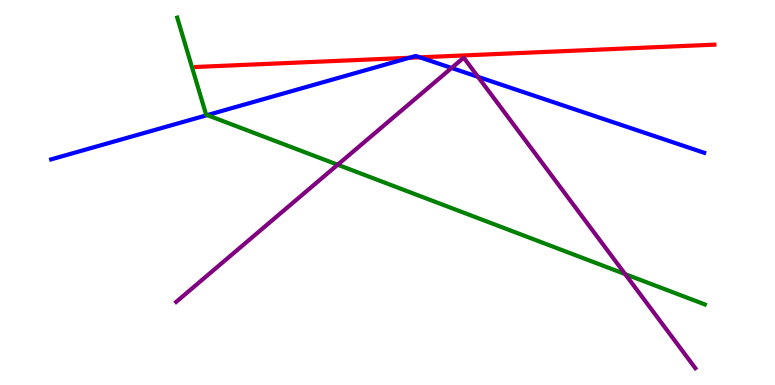[{'lines': ['blue', 'red'], 'intersections': [{'x': 5.28, 'y': 8.5}, {'x': 5.42, 'y': 8.51}]}, {'lines': ['green', 'red'], 'intersections': []}, {'lines': ['purple', 'red'], 'intersections': []}, {'lines': ['blue', 'green'], 'intersections': [{'x': 2.67, 'y': 7.01}]}, {'lines': ['blue', 'purple'], 'intersections': [{'x': 5.83, 'y': 8.23}, {'x': 6.17, 'y': 8.0}]}, {'lines': ['green', 'purple'], 'intersections': [{'x': 4.36, 'y': 5.72}, {'x': 8.07, 'y': 2.88}]}]